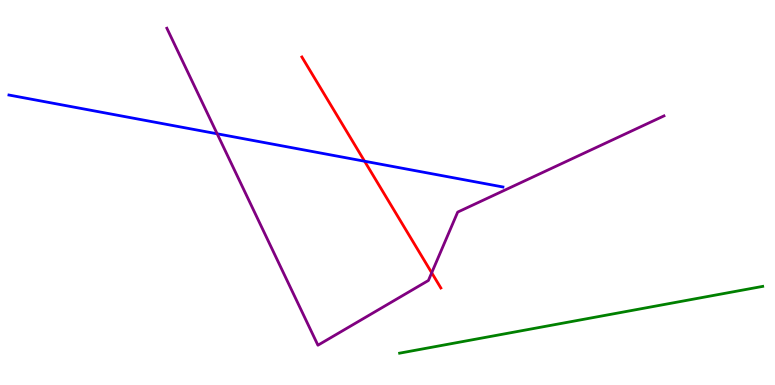[{'lines': ['blue', 'red'], 'intersections': [{'x': 4.7, 'y': 5.81}]}, {'lines': ['green', 'red'], 'intersections': []}, {'lines': ['purple', 'red'], 'intersections': [{'x': 5.57, 'y': 2.91}]}, {'lines': ['blue', 'green'], 'intersections': []}, {'lines': ['blue', 'purple'], 'intersections': [{'x': 2.8, 'y': 6.53}]}, {'lines': ['green', 'purple'], 'intersections': []}]